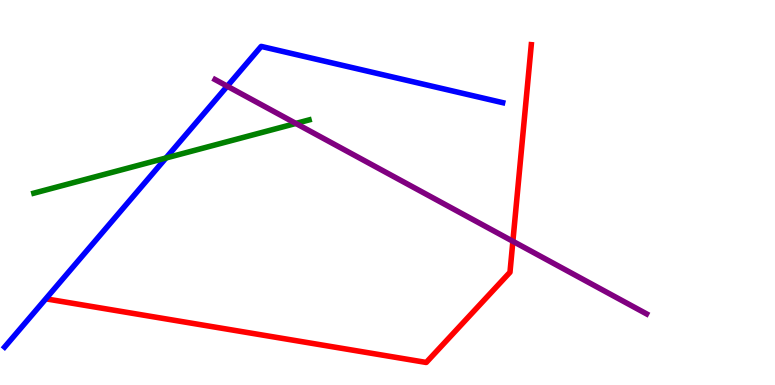[{'lines': ['blue', 'red'], 'intersections': []}, {'lines': ['green', 'red'], 'intersections': []}, {'lines': ['purple', 'red'], 'intersections': [{'x': 6.62, 'y': 3.73}]}, {'lines': ['blue', 'green'], 'intersections': [{'x': 2.14, 'y': 5.9}]}, {'lines': ['blue', 'purple'], 'intersections': [{'x': 2.93, 'y': 7.76}]}, {'lines': ['green', 'purple'], 'intersections': [{'x': 3.82, 'y': 6.79}]}]